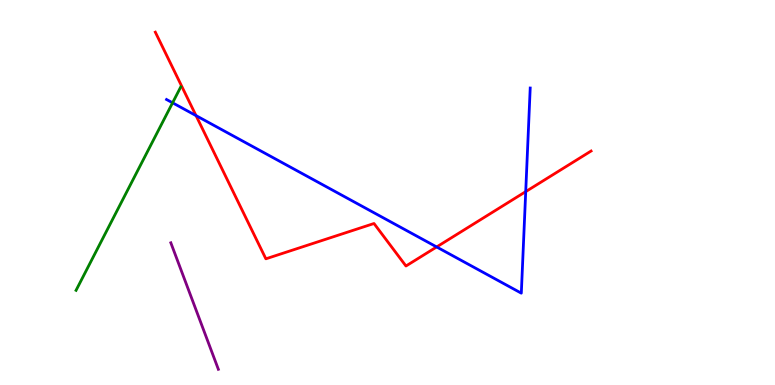[{'lines': ['blue', 'red'], 'intersections': [{'x': 2.53, 'y': 7.0}, {'x': 5.63, 'y': 3.59}, {'x': 6.78, 'y': 5.02}]}, {'lines': ['green', 'red'], 'intersections': []}, {'lines': ['purple', 'red'], 'intersections': []}, {'lines': ['blue', 'green'], 'intersections': [{'x': 2.23, 'y': 7.33}]}, {'lines': ['blue', 'purple'], 'intersections': []}, {'lines': ['green', 'purple'], 'intersections': []}]